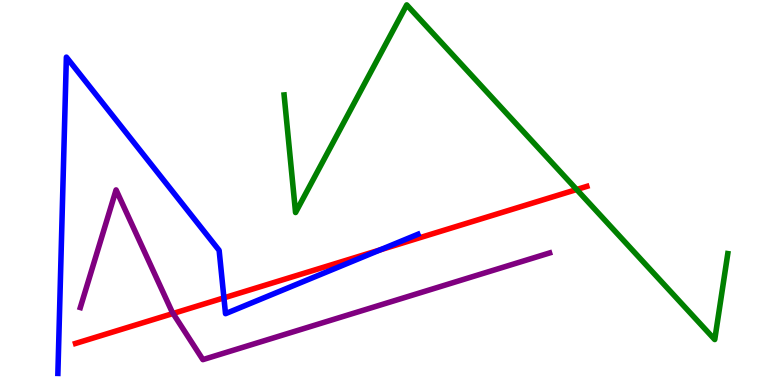[{'lines': ['blue', 'red'], 'intersections': [{'x': 2.89, 'y': 2.26}, {'x': 4.9, 'y': 3.51}]}, {'lines': ['green', 'red'], 'intersections': [{'x': 7.44, 'y': 5.08}]}, {'lines': ['purple', 'red'], 'intersections': [{'x': 2.23, 'y': 1.86}]}, {'lines': ['blue', 'green'], 'intersections': []}, {'lines': ['blue', 'purple'], 'intersections': []}, {'lines': ['green', 'purple'], 'intersections': []}]